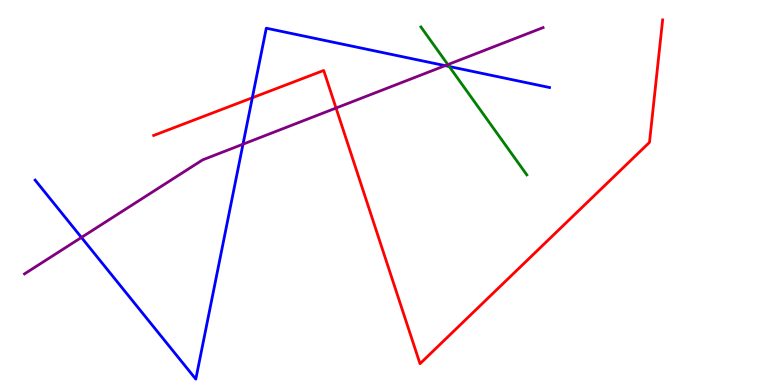[{'lines': ['blue', 'red'], 'intersections': [{'x': 3.26, 'y': 7.46}]}, {'lines': ['green', 'red'], 'intersections': []}, {'lines': ['purple', 'red'], 'intersections': [{'x': 4.34, 'y': 7.19}]}, {'lines': ['blue', 'green'], 'intersections': [{'x': 5.8, 'y': 8.27}]}, {'lines': ['blue', 'purple'], 'intersections': [{'x': 1.05, 'y': 3.83}, {'x': 3.14, 'y': 6.25}, {'x': 5.74, 'y': 8.29}]}, {'lines': ['green', 'purple'], 'intersections': [{'x': 5.78, 'y': 8.32}]}]